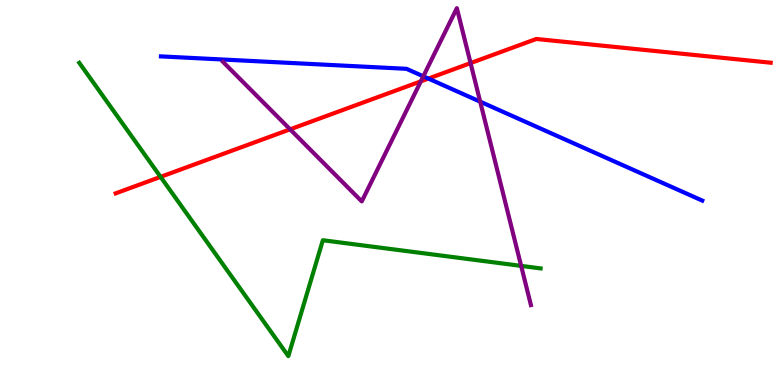[{'lines': ['blue', 'red'], 'intersections': [{'x': 5.53, 'y': 7.96}]}, {'lines': ['green', 'red'], 'intersections': [{'x': 2.07, 'y': 5.41}]}, {'lines': ['purple', 'red'], 'intersections': [{'x': 3.74, 'y': 6.64}, {'x': 5.43, 'y': 7.89}, {'x': 6.07, 'y': 8.36}]}, {'lines': ['blue', 'green'], 'intersections': []}, {'lines': ['blue', 'purple'], 'intersections': [{'x': 5.46, 'y': 8.02}, {'x': 6.2, 'y': 7.36}]}, {'lines': ['green', 'purple'], 'intersections': [{'x': 6.72, 'y': 3.09}]}]